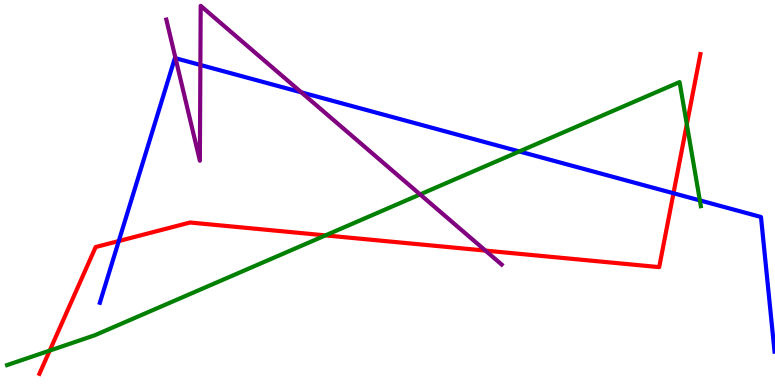[{'lines': ['blue', 'red'], 'intersections': [{'x': 1.53, 'y': 3.74}, {'x': 8.69, 'y': 4.98}]}, {'lines': ['green', 'red'], 'intersections': [{'x': 0.641, 'y': 0.894}, {'x': 4.2, 'y': 3.89}, {'x': 8.86, 'y': 6.77}]}, {'lines': ['purple', 'red'], 'intersections': [{'x': 6.26, 'y': 3.49}]}, {'lines': ['blue', 'green'], 'intersections': [{'x': 6.7, 'y': 6.07}, {'x': 9.03, 'y': 4.79}]}, {'lines': ['blue', 'purple'], 'intersections': [{'x': 2.26, 'y': 8.49}, {'x': 2.59, 'y': 8.31}, {'x': 3.89, 'y': 7.6}]}, {'lines': ['green', 'purple'], 'intersections': [{'x': 5.42, 'y': 4.95}]}]